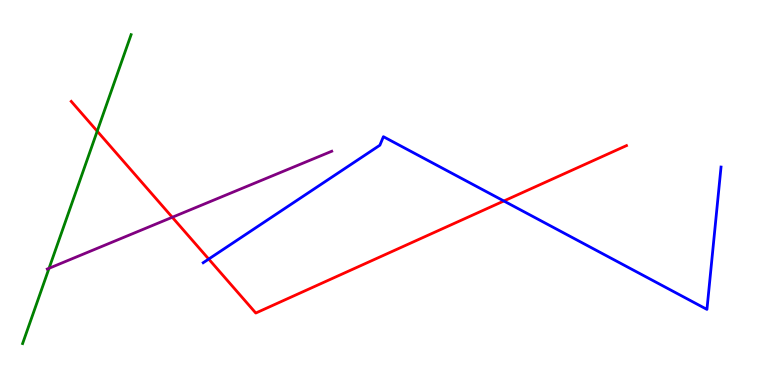[{'lines': ['blue', 'red'], 'intersections': [{'x': 2.69, 'y': 3.27}, {'x': 6.5, 'y': 4.78}]}, {'lines': ['green', 'red'], 'intersections': [{'x': 1.25, 'y': 6.59}]}, {'lines': ['purple', 'red'], 'intersections': [{'x': 2.22, 'y': 4.36}]}, {'lines': ['blue', 'green'], 'intersections': []}, {'lines': ['blue', 'purple'], 'intersections': []}, {'lines': ['green', 'purple'], 'intersections': [{'x': 0.633, 'y': 3.03}]}]